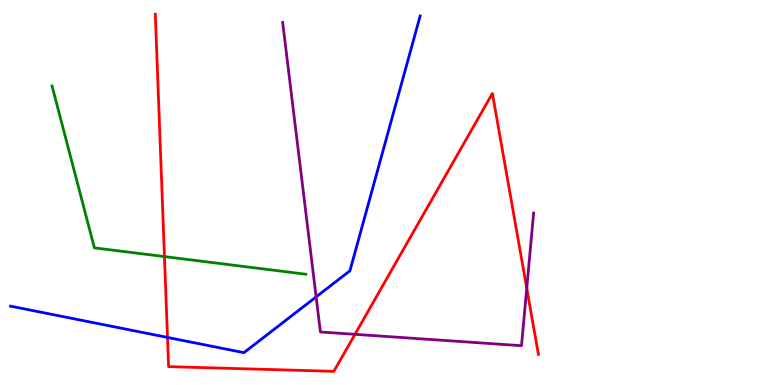[{'lines': ['blue', 'red'], 'intersections': [{'x': 2.16, 'y': 1.24}]}, {'lines': ['green', 'red'], 'intersections': [{'x': 2.12, 'y': 3.34}]}, {'lines': ['purple', 'red'], 'intersections': [{'x': 4.58, 'y': 1.32}, {'x': 6.8, 'y': 2.51}]}, {'lines': ['blue', 'green'], 'intersections': []}, {'lines': ['blue', 'purple'], 'intersections': [{'x': 4.08, 'y': 2.29}]}, {'lines': ['green', 'purple'], 'intersections': []}]